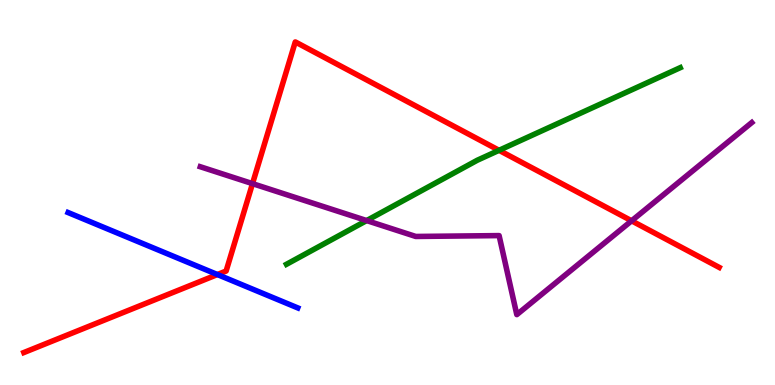[{'lines': ['blue', 'red'], 'intersections': [{'x': 2.81, 'y': 2.87}]}, {'lines': ['green', 'red'], 'intersections': [{'x': 6.44, 'y': 6.1}]}, {'lines': ['purple', 'red'], 'intersections': [{'x': 3.26, 'y': 5.23}, {'x': 8.15, 'y': 4.26}]}, {'lines': ['blue', 'green'], 'intersections': []}, {'lines': ['blue', 'purple'], 'intersections': []}, {'lines': ['green', 'purple'], 'intersections': [{'x': 4.73, 'y': 4.27}]}]